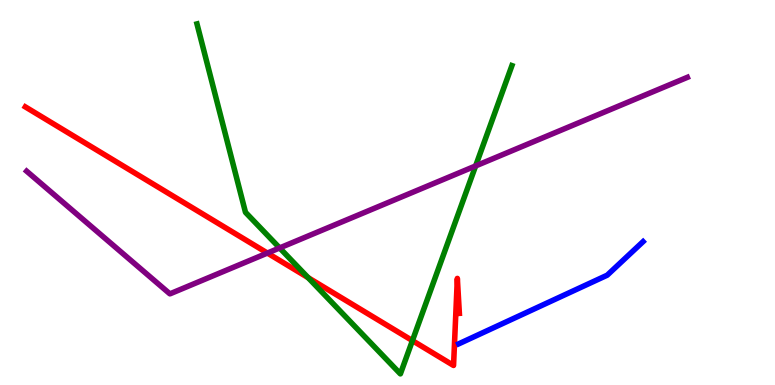[{'lines': ['blue', 'red'], 'intersections': []}, {'lines': ['green', 'red'], 'intersections': [{'x': 3.98, 'y': 2.79}, {'x': 5.32, 'y': 1.15}]}, {'lines': ['purple', 'red'], 'intersections': [{'x': 3.45, 'y': 3.43}]}, {'lines': ['blue', 'green'], 'intersections': []}, {'lines': ['blue', 'purple'], 'intersections': []}, {'lines': ['green', 'purple'], 'intersections': [{'x': 3.61, 'y': 3.56}, {'x': 6.14, 'y': 5.69}]}]